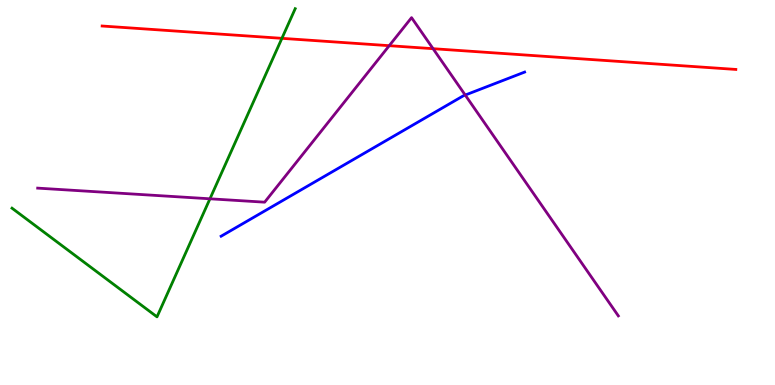[{'lines': ['blue', 'red'], 'intersections': []}, {'lines': ['green', 'red'], 'intersections': [{'x': 3.64, 'y': 9.0}]}, {'lines': ['purple', 'red'], 'intersections': [{'x': 5.02, 'y': 8.81}, {'x': 5.59, 'y': 8.74}]}, {'lines': ['blue', 'green'], 'intersections': []}, {'lines': ['blue', 'purple'], 'intersections': [{'x': 6.0, 'y': 7.53}]}, {'lines': ['green', 'purple'], 'intersections': [{'x': 2.71, 'y': 4.84}]}]